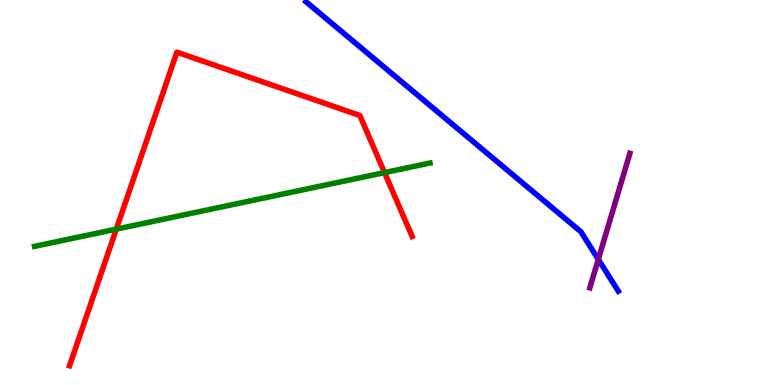[{'lines': ['blue', 'red'], 'intersections': []}, {'lines': ['green', 'red'], 'intersections': [{'x': 1.5, 'y': 4.05}, {'x': 4.96, 'y': 5.52}]}, {'lines': ['purple', 'red'], 'intersections': []}, {'lines': ['blue', 'green'], 'intersections': []}, {'lines': ['blue', 'purple'], 'intersections': [{'x': 7.72, 'y': 3.26}]}, {'lines': ['green', 'purple'], 'intersections': []}]